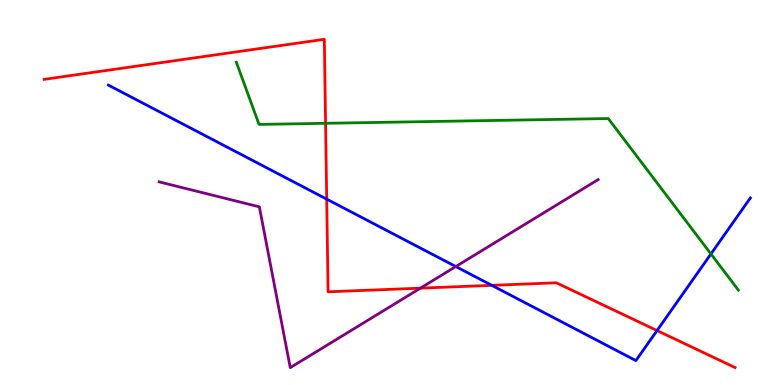[{'lines': ['blue', 'red'], 'intersections': [{'x': 4.22, 'y': 4.83}, {'x': 6.35, 'y': 2.59}, {'x': 8.48, 'y': 1.41}]}, {'lines': ['green', 'red'], 'intersections': [{'x': 4.2, 'y': 6.8}]}, {'lines': ['purple', 'red'], 'intersections': [{'x': 5.42, 'y': 2.52}]}, {'lines': ['blue', 'green'], 'intersections': [{'x': 9.17, 'y': 3.4}]}, {'lines': ['blue', 'purple'], 'intersections': [{'x': 5.88, 'y': 3.08}]}, {'lines': ['green', 'purple'], 'intersections': []}]